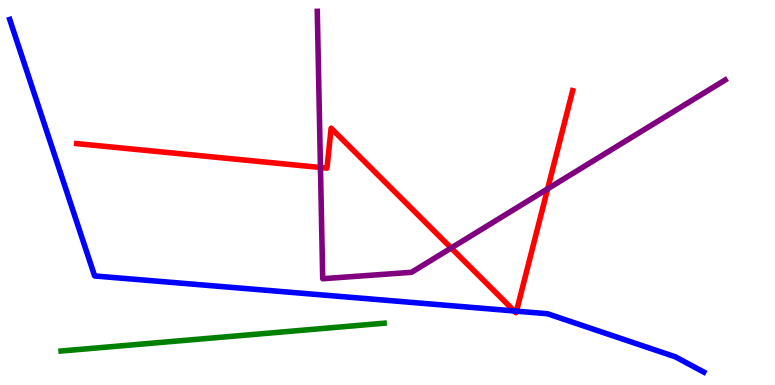[{'lines': ['blue', 'red'], 'intersections': [{'x': 6.64, 'y': 1.92}, {'x': 6.66, 'y': 1.92}]}, {'lines': ['green', 'red'], 'intersections': []}, {'lines': ['purple', 'red'], 'intersections': [{'x': 4.13, 'y': 5.65}, {'x': 5.82, 'y': 3.56}, {'x': 7.07, 'y': 5.09}]}, {'lines': ['blue', 'green'], 'intersections': []}, {'lines': ['blue', 'purple'], 'intersections': []}, {'lines': ['green', 'purple'], 'intersections': []}]